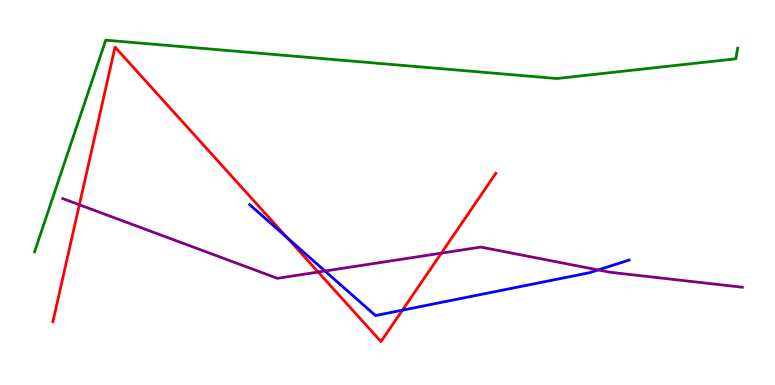[{'lines': ['blue', 'red'], 'intersections': [{'x': 3.71, 'y': 3.83}, {'x': 5.19, 'y': 1.94}]}, {'lines': ['green', 'red'], 'intersections': []}, {'lines': ['purple', 'red'], 'intersections': [{'x': 1.02, 'y': 4.68}, {'x': 4.11, 'y': 2.93}, {'x': 5.69, 'y': 3.42}]}, {'lines': ['blue', 'green'], 'intersections': []}, {'lines': ['blue', 'purple'], 'intersections': [{'x': 4.19, 'y': 2.96}, {'x': 7.72, 'y': 2.99}]}, {'lines': ['green', 'purple'], 'intersections': []}]